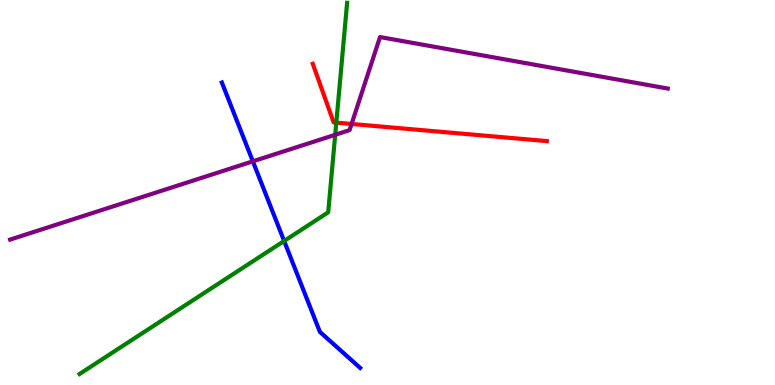[{'lines': ['blue', 'red'], 'intersections': []}, {'lines': ['green', 'red'], 'intersections': [{'x': 4.34, 'y': 6.81}]}, {'lines': ['purple', 'red'], 'intersections': [{'x': 4.54, 'y': 6.78}]}, {'lines': ['blue', 'green'], 'intersections': [{'x': 3.67, 'y': 3.74}]}, {'lines': ['blue', 'purple'], 'intersections': [{'x': 3.26, 'y': 5.81}]}, {'lines': ['green', 'purple'], 'intersections': [{'x': 4.33, 'y': 6.5}]}]